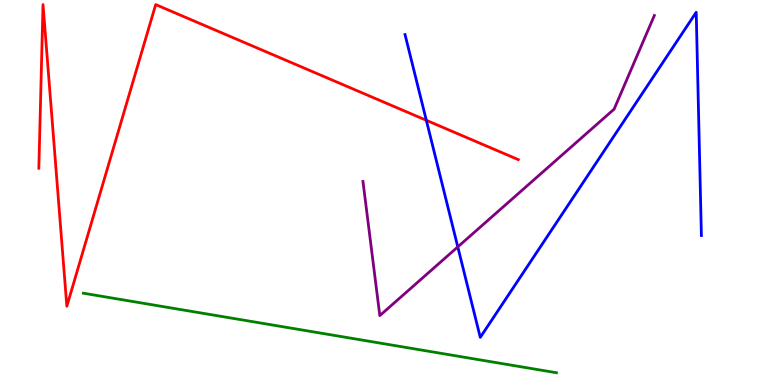[{'lines': ['blue', 'red'], 'intersections': [{'x': 5.5, 'y': 6.88}]}, {'lines': ['green', 'red'], 'intersections': []}, {'lines': ['purple', 'red'], 'intersections': []}, {'lines': ['blue', 'green'], 'intersections': []}, {'lines': ['blue', 'purple'], 'intersections': [{'x': 5.91, 'y': 3.59}]}, {'lines': ['green', 'purple'], 'intersections': []}]